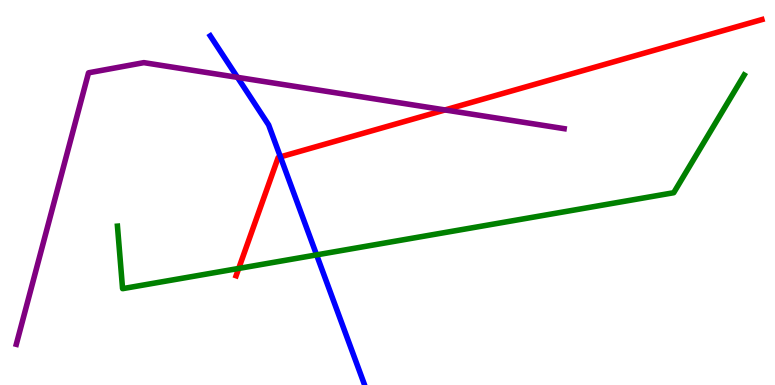[{'lines': ['blue', 'red'], 'intersections': [{'x': 3.62, 'y': 5.93}]}, {'lines': ['green', 'red'], 'intersections': [{'x': 3.08, 'y': 3.03}]}, {'lines': ['purple', 'red'], 'intersections': [{'x': 5.74, 'y': 7.14}]}, {'lines': ['blue', 'green'], 'intersections': [{'x': 4.09, 'y': 3.38}]}, {'lines': ['blue', 'purple'], 'intersections': [{'x': 3.06, 'y': 7.99}]}, {'lines': ['green', 'purple'], 'intersections': []}]